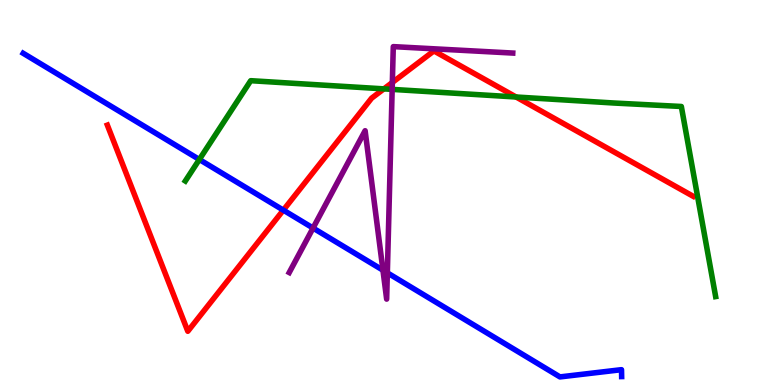[{'lines': ['blue', 'red'], 'intersections': [{'x': 3.66, 'y': 4.54}]}, {'lines': ['green', 'red'], 'intersections': [{'x': 4.95, 'y': 7.69}, {'x': 6.66, 'y': 7.48}]}, {'lines': ['purple', 'red'], 'intersections': [{'x': 5.06, 'y': 7.86}]}, {'lines': ['blue', 'green'], 'intersections': [{'x': 2.57, 'y': 5.86}]}, {'lines': ['blue', 'purple'], 'intersections': [{'x': 4.04, 'y': 4.08}, {'x': 4.94, 'y': 2.98}, {'x': 5.0, 'y': 2.91}]}, {'lines': ['green', 'purple'], 'intersections': [{'x': 5.06, 'y': 7.68}]}]